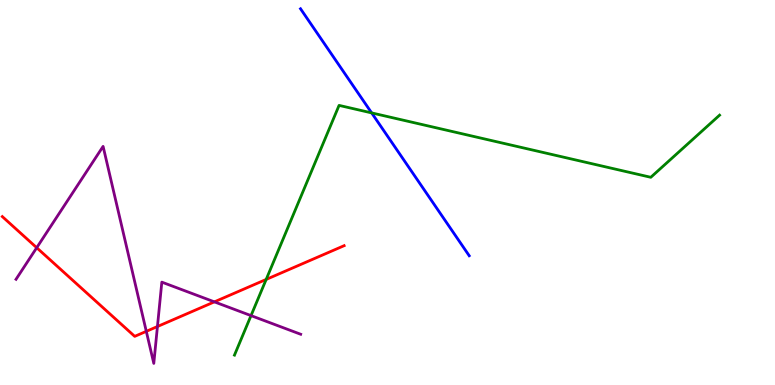[{'lines': ['blue', 'red'], 'intersections': []}, {'lines': ['green', 'red'], 'intersections': [{'x': 3.43, 'y': 2.74}]}, {'lines': ['purple', 'red'], 'intersections': [{'x': 0.474, 'y': 3.57}, {'x': 1.89, 'y': 1.39}, {'x': 2.03, 'y': 1.52}, {'x': 2.77, 'y': 2.16}]}, {'lines': ['blue', 'green'], 'intersections': [{'x': 4.8, 'y': 7.07}]}, {'lines': ['blue', 'purple'], 'intersections': []}, {'lines': ['green', 'purple'], 'intersections': [{'x': 3.24, 'y': 1.8}]}]